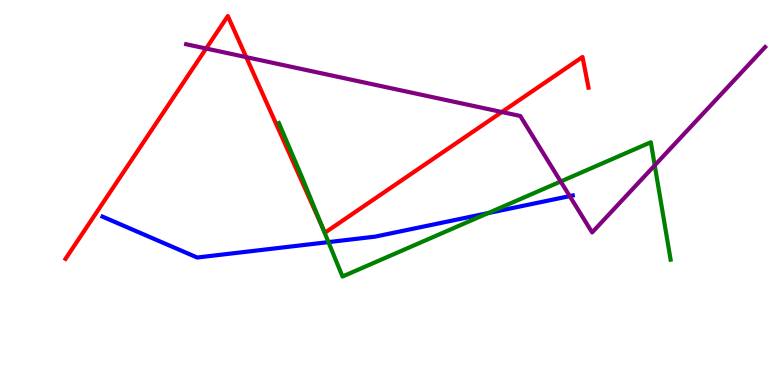[{'lines': ['blue', 'red'], 'intersections': []}, {'lines': ['green', 'red'], 'intersections': [{'x': 4.16, 'y': 4.1}]}, {'lines': ['purple', 'red'], 'intersections': [{'x': 2.66, 'y': 8.74}, {'x': 3.18, 'y': 8.52}, {'x': 6.48, 'y': 7.09}]}, {'lines': ['blue', 'green'], 'intersections': [{'x': 4.24, 'y': 3.71}, {'x': 6.3, 'y': 4.46}]}, {'lines': ['blue', 'purple'], 'intersections': [{'x': 7.35, 'y': 4.91}]}, {'lines': ['green', 'purple'], 'intersections': [{'x': 7.23, 'y': 5.29}, {'x': 8.45, 'y': 5.71}]}]